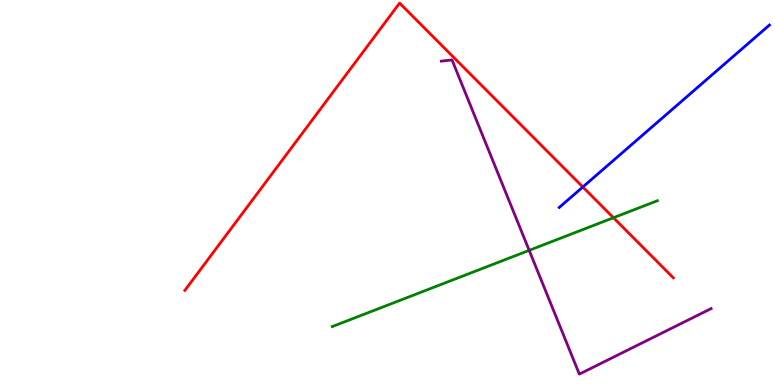[{'lines': ['blue', 'red'], 'intersections': [{'x': 7.52, 'y': 5.14}]}, {'lines': ['green', 'red'], 'intersections': [{'x': 7.92, 'y': 4.34}]}, {'lines': ['purple', 'red'], 'intersections': []}, {'lines': ['blue', 'green'], 'intersections': []}, {'lines': ['blue', 'purple'], 'intersections': []}, {'lines': ['green', 'purple'], 'intersections': [{'x': 6.83, 'y': 3.5}]}]